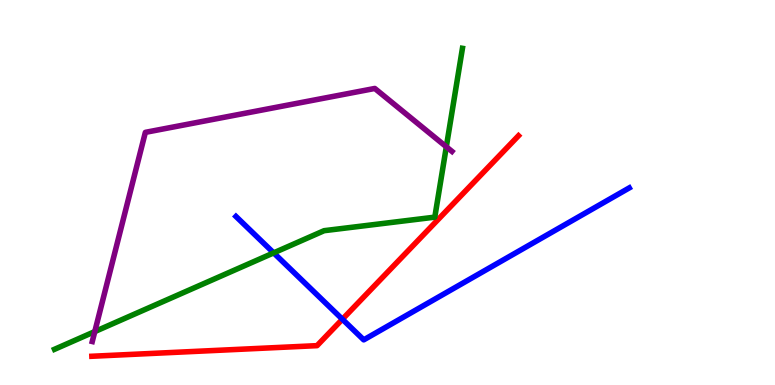[{'lines': ['blue', 'red'], 'intersections': [{'x': 4.42, 'y': 1.71}]}, {'lines': ['green', 'red'], 'intersections': []}, {'lines': ['purple', 'red'], 'intersections': []}, {'lines': ['blue', 'green'], 'intersections': [{'x': 3.53, 'y': 3.43}]}, {'lines': ['blue', 'purple'], 'intersections': []}, {'lines': ['green', 'purple'], 'intersections': [{'x': 1.22, 'y': 1.39}, {'x': 5.76, 'y': 6.19}]}]